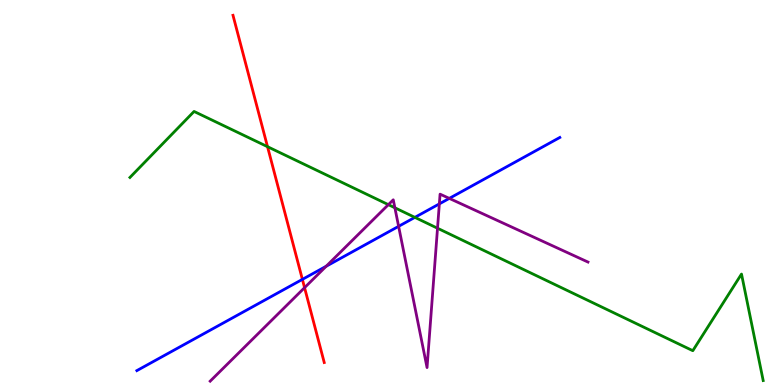[{'lines': ['blue', 'red'], 'intersections': [{'x': 3.9, 'y': 2.74}]}, {'lines': ['green', 'red'], 'intersections': [{'x': 3.45, 'y': 6.19}]}, {'lines': ['purple', 'red'], 'intersections': [{'x': 3.93, 'y': 2.53}]}, {'lines': ['blue', 'green'], 'intersections': [{'x': 5.35, 'y': 4.35}]}, {'lines': ['blue', 'purple'], 'intersections': [{'x': 4.21, 'y': 3.08}, {'x': 5.14, 'y': 4.12}, {'x': 5.67, 'y': 4.7}, {'x': 5.8, 'y': 4.85}]}, {'lines': ['green', 'purple'], 'intersections': [{'x': 5.01, 'y': 4.68}, {'x': 5.1, 'y': 4.6}, {'x': 5.65, 'y': 4.07}]}]